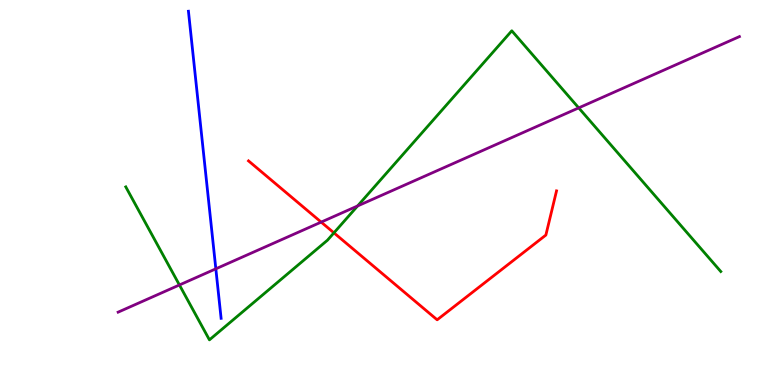[{'lines': ['blue', 'red'], 'intersections': []}, {'lines': ['green', 'red'], 'intersections': [{'x': 4.31, 'y': 3.95}]}, {'lines': ['purple', 'red'], 'intersections': [{'x': 4.14, 'y': 4.23}]}, {'lines': ['blue', 'green'], 'intersections': []}, {'lines': ['blue', 'purple'], 'intersections': [{'x': 2.78, 'y': 3.02}]}, {'lines': ['green', 'purple'], 'intersections': [{'x': 2.32, 'y': 2.6}, {'x': 4.61, 'y': 4.65}, {'x': 7.47, 'y': 7.2}]}]